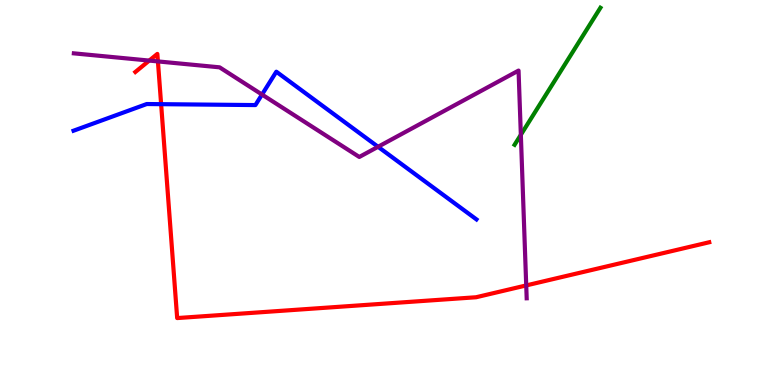[{'lines': ['blue', 'red'], 'intersections': [{'x': 2.08, 'y': 7.29}]}, {'lines': ['green', 'red'], 'intersections': []}, {'lines': ['purple', 'red'], 'intersections': [{'x': 1.93, 'y': 8.43}, {'x': 2.04, 'y': 8.4}, {'x': 6.79, 'y': 2.59}]}, {'lines': ['blue', 'green'], 'intersections': []}, {'lines': ['blue', 'purple'], 'intersections': [{'x': 3.38, 'y': 7.54}, {'x': 4.88, 'y': 6.19}]}, {'lines': ['green', 'purple'], 'intersections': [{'x': 6.72, 'y': 6.5}]}]